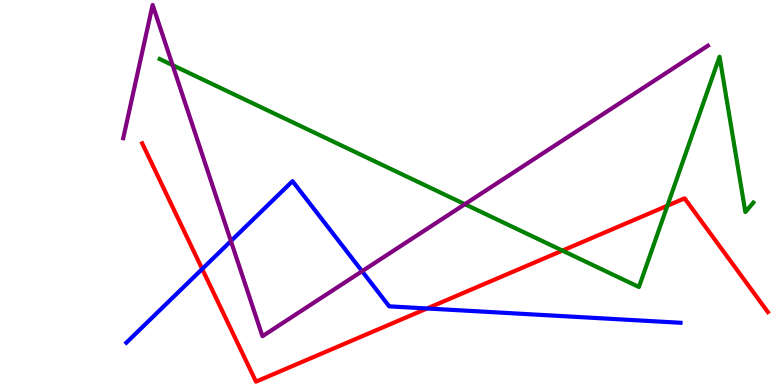[{'lines': ['blue', 'red'], 'intersections': [{'x': 2.61, 'y': 3.01}, {'x': 5.51, 'y': 1.99}]}, {'lines': ['green', 'red'], 'intersections': [{'x': 7.26, 'y': 3.49}, {'x': 8.61, 'y': 4.66}]}, {'lines': ['purple', 'red'], 'intersections': []}, {'lines': ['blue', 'green'], 'intersections': []}, {'lines': ['blue', 'purple'], 'intersections': [{'x': 2.98, 'y': 3.74}, {'x': 4.67, 'y': 2.96}]}, {'lines': ['green', 'purple'], 'intersections': [{'x': 2.23, 'y': 8.31}, {'x': 6.0, 'y': 4.7}]}]